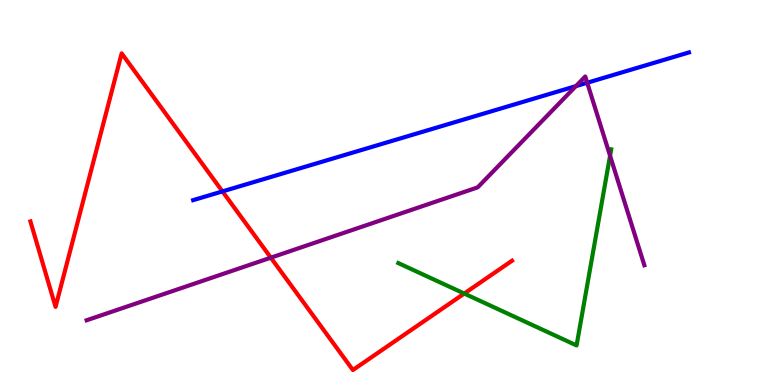[{'lines': ['blue', 'red'], 'intersections': [{'x': 2.87, 'y': 5.03}]}, {'lines': ['green', 'red'], 'intersections': [{'x': 5.99, 'y': 2.38}]}, {'lines': ['purple', 'red'], 'intersections': [{'x': 3.49, 'y': 3.31}]}, {'lines': ['blue', 'green'], 'intersections': []}, {'lines': ['blue', 'purple'], 'intersections': [{'x': 7.43, 'y': 7.76}, {'x': 7.58, 'y': 7.85}]}, {'lines': ['green', 'purple'], 'intersections': [{'x': 7.87, 'y': 5.95}]}]